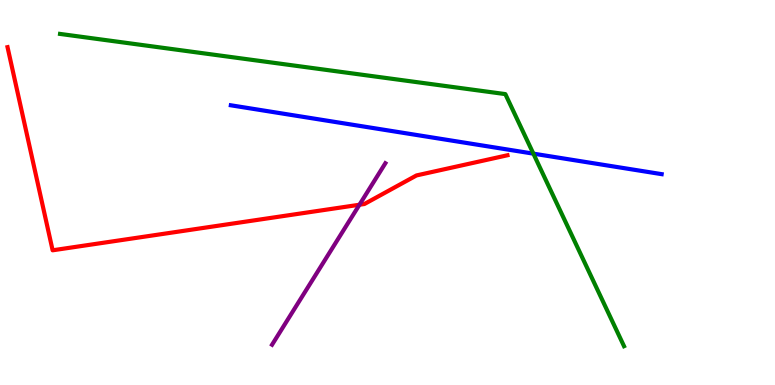[{'lines': ['blue', 'red'], 'intersections': []}, {'lines': ['green', 'red'], 'intersections': []}, {'lines': ['purple', 'red'], 'intersections': [{'x': 4.64, 'y': 4.68}]}, {'lines': ['blue', 'green'], 'intersections': [{'x': 6.88, 'y': 6.01}]}, {'lines': ['blue', 'purple'], 'intersections': []}, {'lines': ['green', 'purple'], 'intersections': []}]